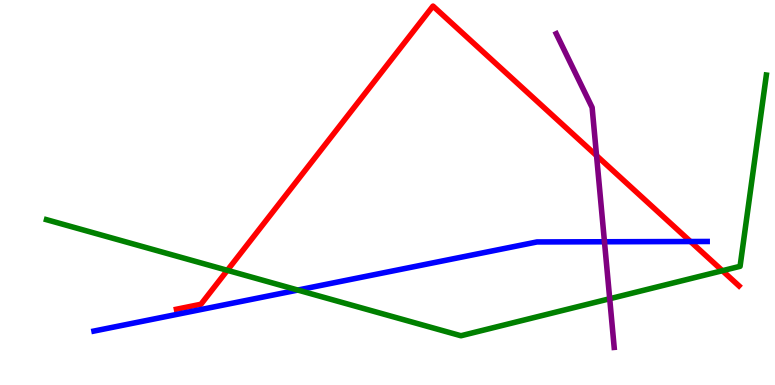[{'lines': ['blue', 'red'], 'intersections': [{'x': 8.91, 'y': 3.73}]}, {'lines': ['green', 'red'], 'intersections': [{'x': 2.93, 'y': 2.98}, {'x': 9.32, 'y': 2.97}]}, {'lines': ['purple', 'red'], 'intersections': [{'x': 7.7, 'y': 5.96}]}, {'lines': ['blue', 'green'], 'intersections': [{'x': 3.84, 'y': 2.47}]}, {'lines': ['blue', 'purple'], 'intersections': [{'x': 7.8, 'y': 3.72}]}, {'lines': ['green', 'purple'], 'intersections': [{'x': 7.87, 'y': 2.24}]}]